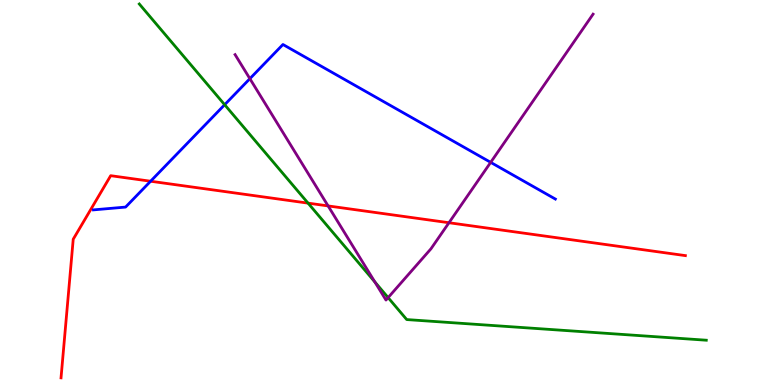[{'lines': ['blue', 'red'], 'intersections': [{'x': 1.94, 'y': 5.29}]}, {'lines': ['green', 'red'], 'intersections': [{'x': 3.97, 'y': 4.72}]}, {'lines': ['purple', 'red'], 'intersections': [{'x': 4.23, 'y': 4.65}, {'x': 5.79, 'y': 4.21}]}, {'lines': ['blue', 'green'], 'intersections': [{'x': 2.9, 'y': 7.28}]}, {'lines': ['blue', 'purple'], 'intersections': [{'x': 3.22, 'y': 7.96}, {'x': 6.33, 'y': 5.78}]}, {'lines': ['green', 'purple'], 'intersections': [{'x': 4.84, 'y': 2.68}, {'x': 5.01, 'y': 2.27}]}]